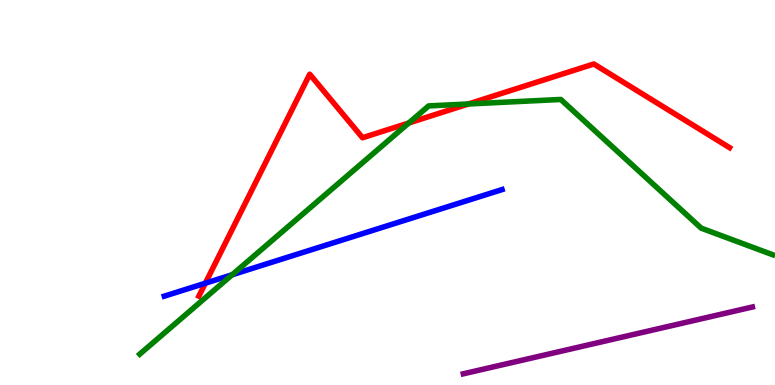[{'lines': ['blue', 'red'], 'intersections': [{'x': 2.65, 'y': 2.64}]}, {'lines': ['green', 'red'], 'intersections': [{'x': 5.27, 'y': 6.81}, {'x': 6.04, 'y': 7.3}]}, {'lines': ['purple', 'red'], 'intersections': []}, {'lines': ['blue', 'green'], 'intersections': [{'x': 3.0, 'y': 2.86}]}, {'lines': ['blue', 'purple'], 'intersections': []}, {'lines': ['green', 'purple'], 'intersections': []}]